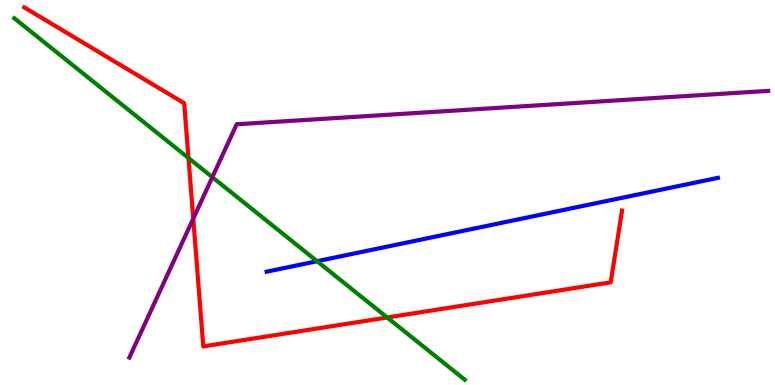[{'lines': ['blue', 'red'], 'intersections': []}, {'lines': ['green', 'red'], 'intersections': [{'x': 2.43, 'y': 5.89}, {'x': 5.0, 'y': 1.75}]}, {'lines': ['purple', 'red'], 'intersections': [{'x': 2.49, 'y': 4.32}]}, {'lines': ['blue', 'green'], 'intersections': [{'x': 4.09, 'y': 3.22}]}, {'lines': ['blue', 'purple'], 'intersections': []}, {'lines': ['green', 'purple'], 'intersections': [{'x': 2.74, 'y': 5.4}]}]